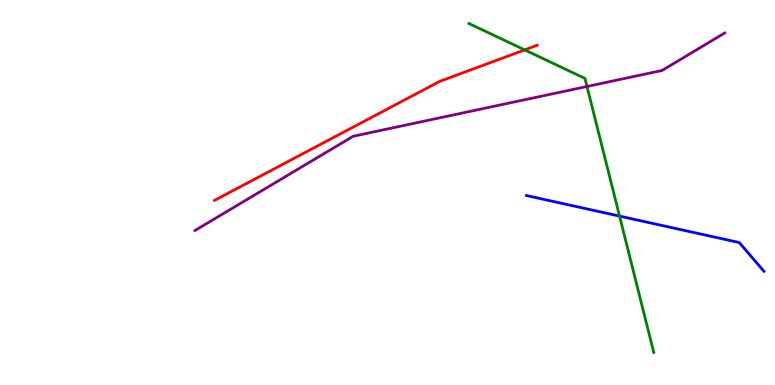[{'lines': ['blue', 'red'], 'intersections': []}, {'lines': ['green', 'red'], 'intersections': [{'x': 6.77, 'y': 8.7}]}, {'lines': ['purple', 'red'], 'intersections': []}, {'lines': ['blue', 'green'], 'intersections': [{'x': 7.99, 'y': 4.39}]}, {'lines': ['blue', 'purple'], 'intersections': []}, {'lines': ['green', 'purple'], 'intersections': [{'x': 7.57, 'y': 7.75}]}]